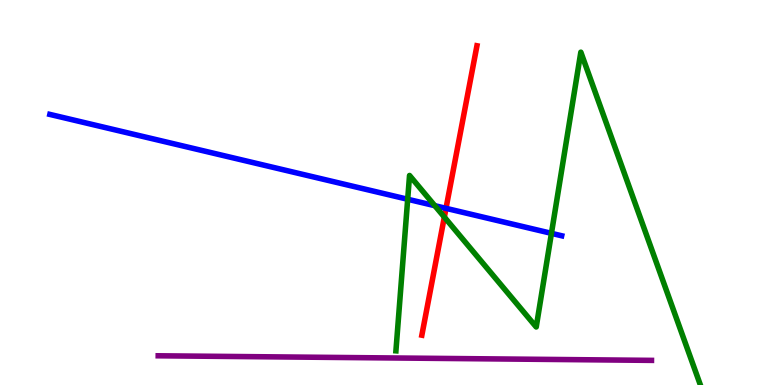[{'lines': ['blue', 'red'], 'intersections': [{'x': 5.75, 'y': 4.59}]}, {'lines': ['green', 'red'], 'intersections': [{'x': 5.73, 'y': 4.36}]}, {'lines': ['purple', 'red'], 'intersections': []}, {'lines': ['blue', 'green'], 'intersections': [{'x': 5.26, 'y': 4.82}, {'x': 5.61, 'y': 4.66}, {'x': 7.12, 'y': 3.94}]}, {'lines': ['blue', 'purple'], 'intersections': []}, {'lines': ['green', 'purple'], 'intersections': []}]